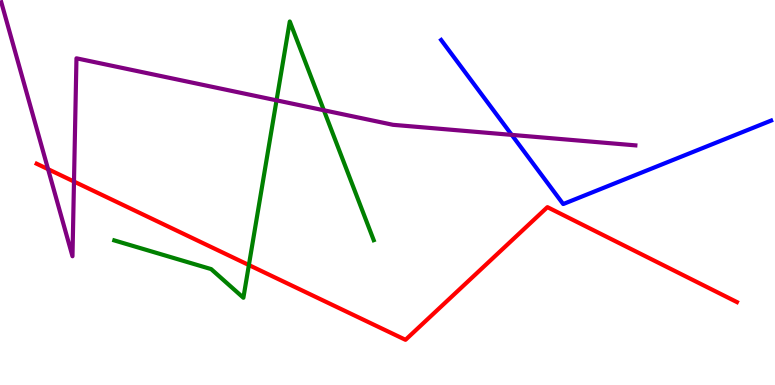[{'lines': ['blue', 'red'], 'intersections': []}, {'lines': ['green', 'red'], 'intersections': [{'x': 3.21, 'y': 3.12}]}, {'lines': ['purple', 'red'], 'intersections': [{'x': 0.62, 'y': 5.61}, {'x': 0.955, 'y': 5.28}]}, {'lines': ['blue', 'green'], 'intersections': []}, {'lines': ['blue', 'purple'], 'intersections': [{'x': 6.6, 'y': 6.5}]}, {'lines': ['green', 'purple'], 'intersections': [{'x': 3.57, 'y': 7.39}, {'x': 4.18, 'y': 7.14}]}]